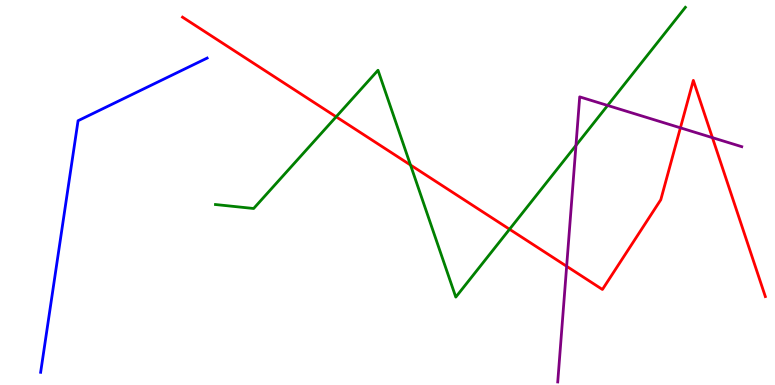[{'lines': ['blue', 'red'], 'intersections': []}, {'lines': ['green', 'red'], 'intersections': [{'x': 4.34, 'y': 6.97}, {'x': 5.3, 'y': 5.71}, {'x': 6.57, 'y': 4.05}]}, {'lines': ['purple', 'red'], 'intersections': [{'x': 7.31, 'y': 3.08}, {'x': 8.78, 'y': 6.68}, {'x': 9.19, 'y': 6.42}]}, {'lines': ['blue', 'green'], 'intersections': []}, {'lines': ['blue', 'purple'], 'intersections': []}, {'lines': ['green', 'purple'], 'intersections': [{'x': 7.43, 'y': 6.22}, {'x': 7.84, 'y': 7.26}]}]